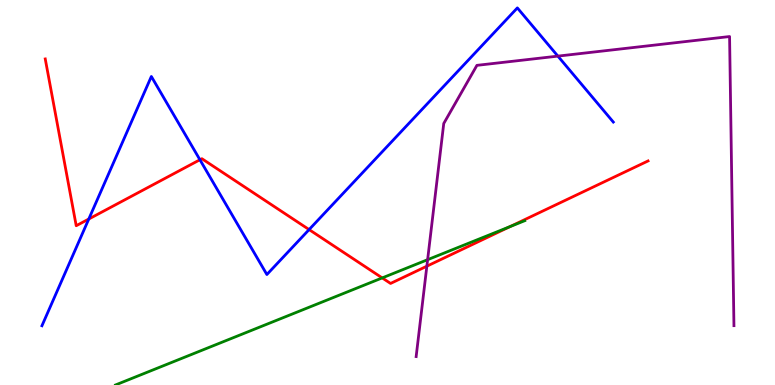[{'lines': ['blue', 'red'], 'intersections': [{'x': 1.15, 'y': 4.31}, {'x': 2.58, 'y': 5.85}, {'x': 3.99, 'y': 4.04}]}, {'lines': ['green', 'red'], 'intersections': [{'x': 4.93, 'y': 2.78}, {'x': 6.58, 'y': 4.12}]}, {'lines': ['purple', 'red'], 'intersections': [{'x': 5.51, 'y': 3.09}]}, {'lines': ['blue', 'green'], 'intersections': []}, {'lines': ['blue', 'purple'], 'intersections': [{'x': 7.2, 'y': 8.54}]}, {'lines': ['green', 'purple'], 'intersections': [{'x': 5.52, 'y': 3.25}]}]